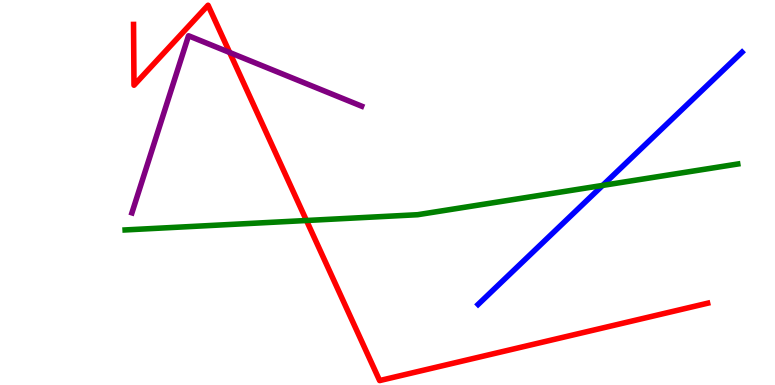[{'lines': ['blue', 'red'], 'intersections': []}, {'lines': ['green', 'red'], 'intersections': [{'x': 3.95, 'y': 4.27}]}, {'lines': ['purple', 'red'], 'intersections': [{'x': 2.96, 'y': 8.64}]}, {'lines': ['blue', 'green'], 'intersections': [{'x': 7.78, 'y': 5.18}]}, {'lines': ['blue', 'purple'], 'intersections': []}, {'lines': ['green', 'purple'], 'intersections': []}]